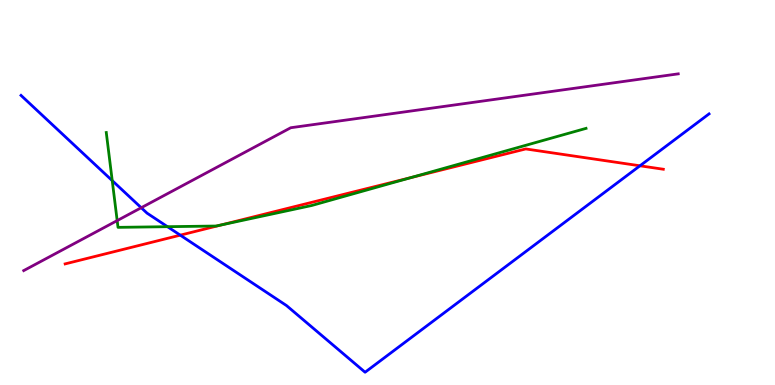[{'lines': ['blue', 'red'], 'intersections': [{'x': 2.33, 'y': 3.89}, {'x': 8.26, 'y': 5.69}]}, {'lines': ['green', 'red'], 'intersections': [{'x': 2.85, 'y': 4.16}, {'x': 5.31, 'y': 5.39}]}, {'lines': ['purple', 'red'], 'intersections': []}, {'lines': ['blue', 'green'], 'intersections': [{'x': 1.45, 'y': 5.31}, {'x': 2.16, 'y': 4.11}]}, {'lines': ['blue', 'purple'], 'intersections': [{'x': 1.82, 'y': 4.6}]}, {'lines': ['green', 'purple'], 'intersections': [{'x': 1.51, 'y': 4.27}]}]